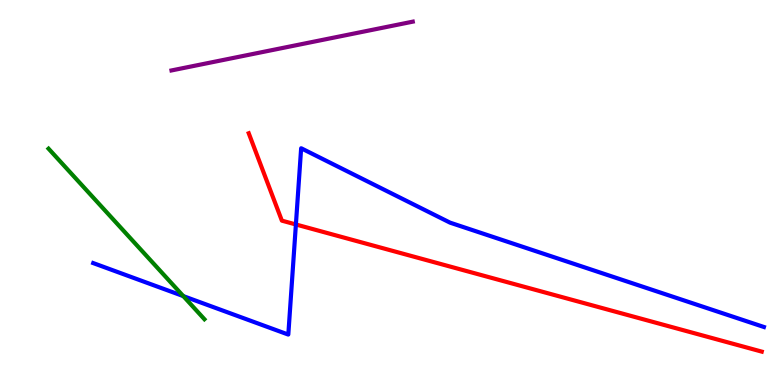[{'lines': ['blue', 'red'], 'intersections': [{'x': 3.82, 'y': 4.17}]}, {'lines': ['green', 'red'], 'intersections': []}, {'lines': ['purple', 'red'], 'intersections': []}, {'lines': ['blue', 'green'], 'intersections': [{'x': 2.36, 'y': 2.31}]}, {'lines': ['blue', 'purple'], 'intersections': []}, {'lines': ['green', 'purple'], 'intersections': []}]